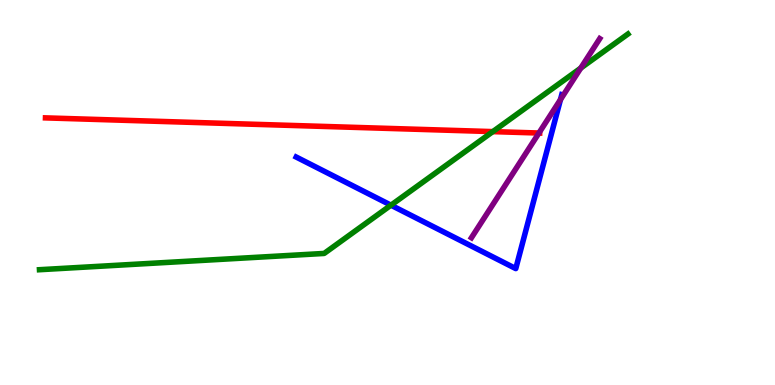[{'lines': ['blue', 'red'], 'intersections': []}, {'lines': ['green', 'red'], 'intersections': [{'x': 6.36, 'y': 6.58}]}, {'lines': ['purple', 'red'], 'intersections': [{'x': 6.95, 'y': 6.54}]}, {'lines': ['blue', 'green'], 'intersections': [{'x': 5.04, 'y': 4.67}]}, {'lines': ['blue', 'purple'], 'intersections': [{'x': 7.23, 'y': 7.41}]}, {'lines': ['green', 'purple'], 'intersections': [{'x': 7.49, 'y': 8.23}]}]